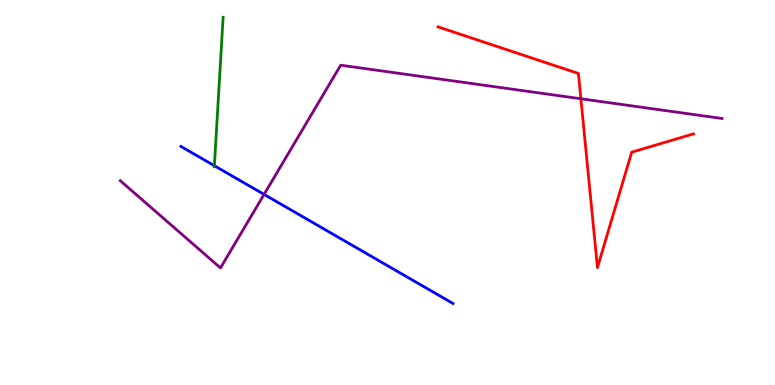[{'lines': ['blue', 'red'], 'intersections': []}, {'lines': ['green', 'red'], 'intersections': []}, {'lines': ['purple', 'red'], 'intersections': [{'x': 7.5, 'y': 7.43}]}, {'lines': ['blue', 'green'], 'intersections': [{'x': 2.77, 'y': 5.7}]}, {'lines': ['blue', 'purple'], 'intersections': [{'x': 3.41, 'y': 4.95}]}, {'lines': ['green', 'purple'], 'intersections': []}]